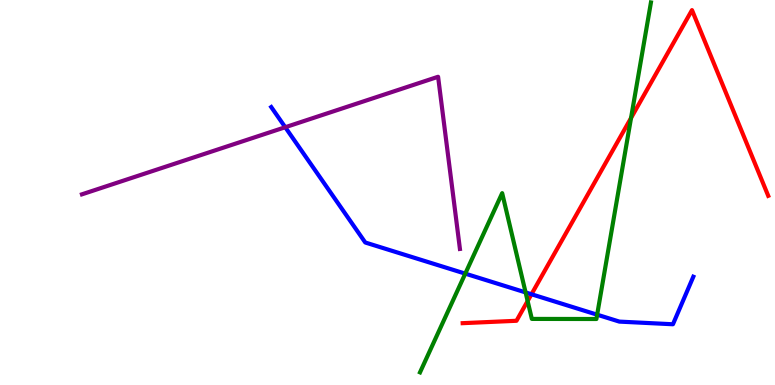[{'lines': ['blue', 'red'], 'intersections': [{'x': 6.86, 'y': 2.36}]}, {'lines': ['green', 'red'], 'intersections': [{'x': 6.81, 'y': 2.18}, {'x': 8.14, 'y': 6.93}]}, {'lines': ['purple', 'red'], 'intersections': []}, {'lines': ['blue', 'green'], 'intersections': [{'x': 6.0, 'y': 2.89}, {'x': 6.78, 'y': 2.4}, {'x': 7.71, 'y': 1.83}]}, {'lines': ['blue', 'purple'], 'intersections': [{'x': 3.68, 'y': 6.7}]}, {'lines': ['green', 'purple'], 'intersections': []}]